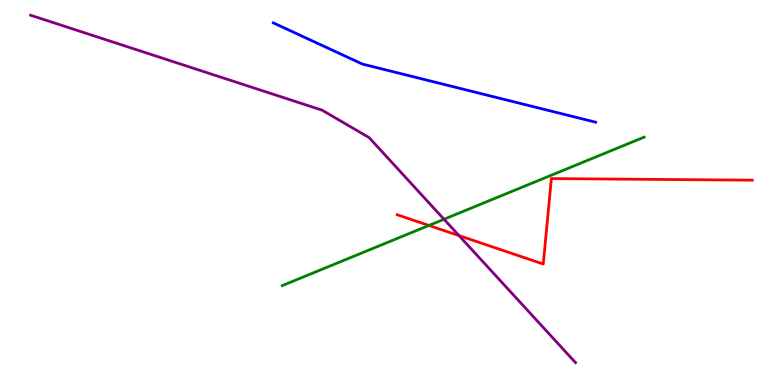[{'lines': ['blue', 'red'], 'intersections': []}, {'lines': ['green', 'red'], 'intersections': [{'x': 5.53, 'y': 4.14}]}, {'lines': ['purple', 'red'], 'intersections': [{'x': 5.92, 'y': 3.88}]}, {'lines': ['blue', 'green'], 'intersections': []}, {'lines': ['blue', 'purple'], 'intersections': []}, {'lines': ['green', 'purple'], 'intersections': [{'x': 5.73, 'y': 4.31}]}]